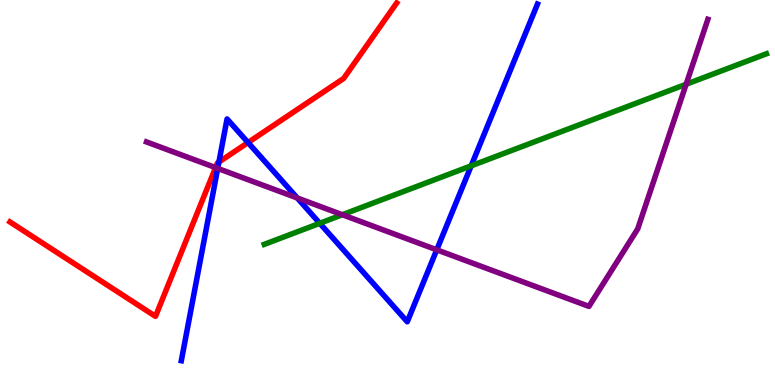[{'lines': ['blue', 'red'], 'intersections': [{'x': 2.82, 'y': 5.79}, {'x': 3.2, 'y': 6.3}]}, {'lines': ['green', 'red'], 'intersections': []}, {'lines': ['purple', 'red'], 'intersections': [{'x': 2.78, 'y': 5.65}]}, {'lines': ['blue', 'green'], 'intersections': [{'x': 4.13, 'y': 4.2}, {'x': 6.08, 'y': 5.69}]}, {'lines': ['blue', 'purple'], 'intersections': [{'x': 2.81, 'y': 5.63}, {'x': 3.84, 'y': 4.86}, {'x': 5.64, 'y': 3.51}]}, {'lines': ['green', 'purple'], 'intersections': [{'x': 4.42, 'y': 4.42}, {'x': 8.85, 'y': 7.81}]}]